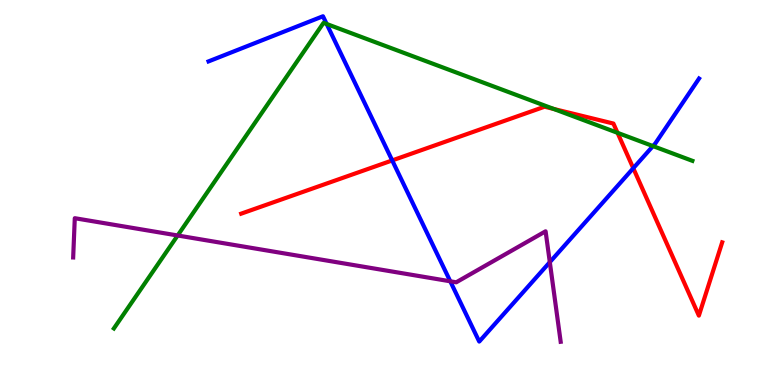[{'lines': ['blue', 'red'], 'intersections': [{'x': 5.06, 'y': 5.83}, {'x': 8.17, 'y': 5.63}]}, {'lines': ['green', 'red'], 'intersections': [{'x': 7.15, 'y': 7.17}, {'x': 7.97, 'y': 6.55}]}, {'lines': ['purple', 'red'], 'intersections': []}, {'lines': ['blue', 'green'], 'intersections': [{'x': 4.22, 'y': 9.38}, {'x': 8.43, 'y': 6.21}]}, {'lines': ['blue', 'purple'], 'intersections': [{'x': 5.81, 'y': 2.69}, {'x': 7.09, 'y': 3.19}]}, {'lines': ['green', 'purple'], 'intersections': [{'x': 2.29, 'y': 3.88}]}]